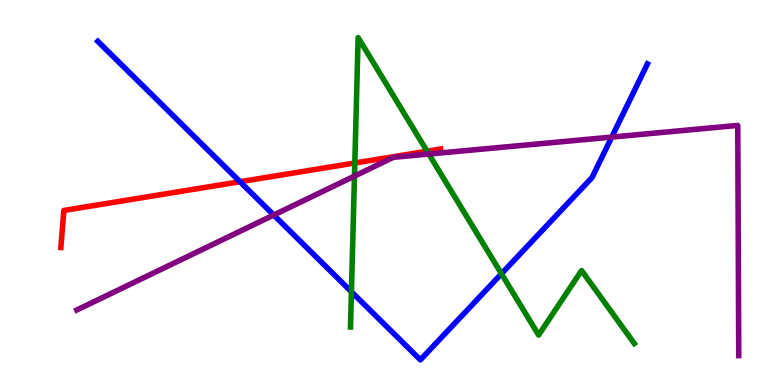[{'lines': ['blue', 'red'], 'intersections': [{'x': 3.1, 'y': 5.28}]}, {'lines': ['green', 'red'], 'intersections': [{'x': 4.58, 'y': 5.77}, {'x': 5.51, 'y': 6.07}]}, {'lines': ['purple', 'red'], 'intersections': []}, {'lines': ['blue', 'green'], 'intersections': [{'x': 4.53, 'y': 2.42}, {'x': 6.47, 'y': 2.89}]}, {'lines': ['blue', 'purple'], 'intersections': [{'x': 3.53, 'y': 4.41}, {'x': 7.89, 'y': 6.44}]}, {'lines': ['green', 'purple'], 'intersections': [{'x': 4.57, 'y': 5.43}, {'x': 5.53, 'y': 6.0}]}]